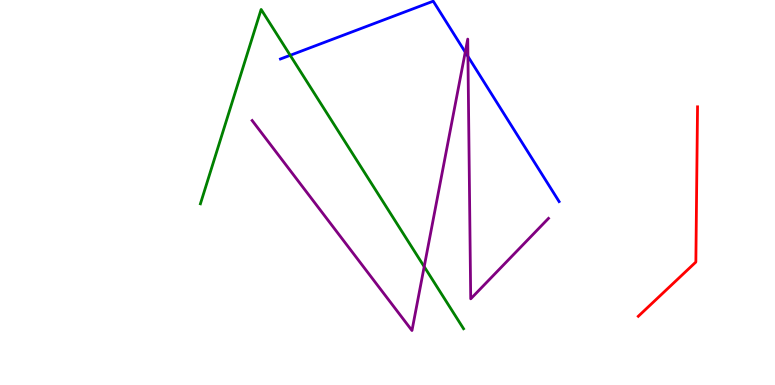[{'lines': ['blue', 'red'], 'intersections': []}, {'lines': ['green', 'red'], 'intersections': []}, {'lines': ['purple', 'red'], 'intersections': []}, {'lines': ['blue', 'green'], 'intersections': [{'x': 3.74, 'y': 8.56}]}, {'lines': ['blue', 'purple'], 'intersections': [{'x': 6.0, 'y': 8.65}, {'x': 6.04, 'y': 8.53}]}, {'lines': ['green', 'purple'], 'intersections': [{'x': 5.47, 'y': 3.07}]}]